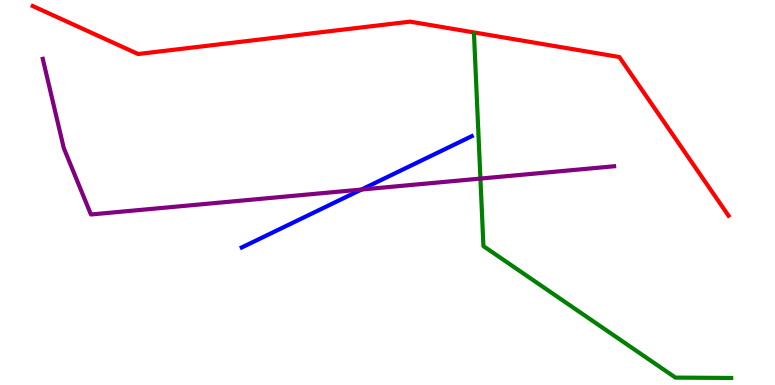[{'lines': ['blue', 'red'], 'intersections': []}, {'lines': ['green', 'red'], 'intersections': []}, {'lines': ['purple', 'red'], 'intersections': []}, {'lines': ['blue', 'green'], 'intersections': []}, {'lines': ['blue', 'purple'], 'intersections': [{'x': 4.66, 'y': 5.08}]}, {'lines': ['green', 'purple'], 'intersections': [{'x': 6.2, 'y': 5.36}]}]